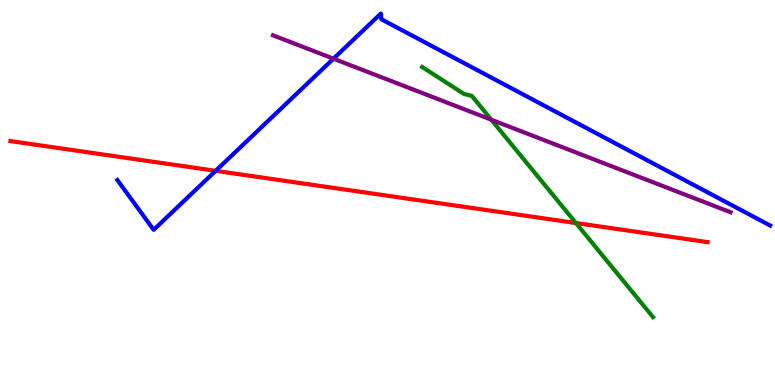[{'lines': ['blue', 'red'], 'intersections': [{'x': 2.78, 'y': 5.56}]}, {'lines': ['green', 'red'], 'intersections': [{'x': 7.43, 'y': 4.21}]}, {'lines': ['purple', 'red'], 'intersections': []}, {'lines': ['blue', 'green'], 'intersections': []}, {'lines': ['blue', 'purple'], 'intersections': [{'x': 4.3, 'y': 8.48}]}, {'lines': ['green', 'purple'], 'intersections': [{'x': 6.34, 'y': 6.89}]}]